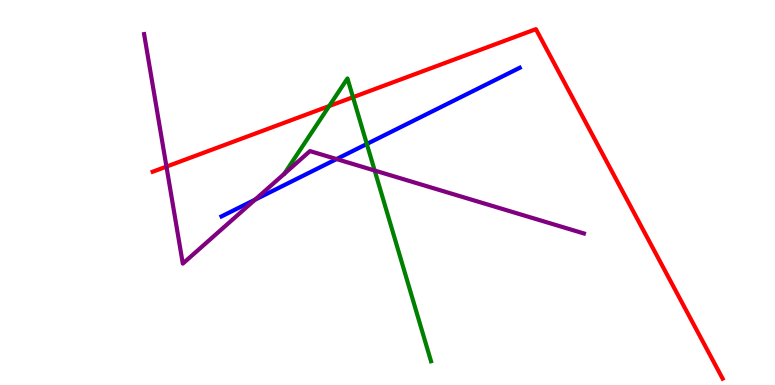[{'lines': ['blue', 'red'], 'intersections': []}, {'lines': ['green', 'red'], 'intersections': [{'x': 4.25, 'y': 7.24}, {'x': 4.55, 'y': 7.48}]}, {'lines': ['purple', 'red'], 'intersections': [{'x': 2.15, 'y': 5.67}]}, {'lines': ['blue', 'green'], 'intersections': [{'x': 4.73, 'y': 6.26}]}, {'lines': ['blue', 'purple'], 'intersections': [{'x': 3.29, 'y': 4.81}, {'x': 4.34, 'y': 5.87}]}, {'lines': ['green', 'purple'], 'intersections': [{'x': 4.83, 'y': 5.57}]}]